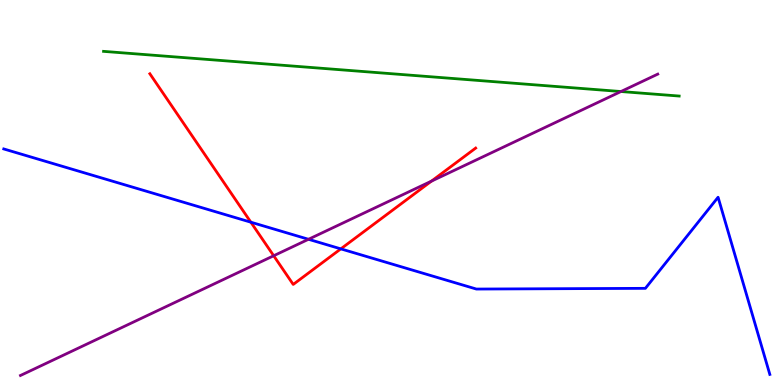[{'lines': ['blue', 'red'], 'intersections': [{'x': 3.24, 'y': 4.23}, {'x': 4.4, 'y': 3.54}]}, {'lines': ['green', 'red'], 'intersections': []}, {'lines': ['purple', 'red'], 'intersections': [{'x': 3.53, 'y': 3.36}, {'x': 5.57, 'y': 5.29}]}, {'lines': ['blue', 'green'], 'intersections': []}, {'lines': ['blue', 'purple'], 'intersections': [{'x': 3.98, 'y': 3.78}]}, {'lines': ['green', 'purple'], 'intersections': [{'x': 8.01, 'y': 7.62}]}]